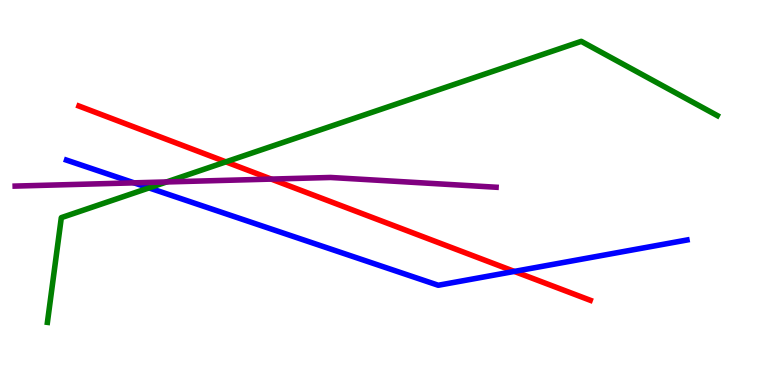[{'lines': ['blue', 'red'], 'intersections': [{'x': 6.64, 'y': 2.95}]}, {'lines': ['green', 'red'], 'intersections': [{'x': 2.91, 'y': 5.8}]}, {'lines': ['purple', 'red'], 'intersections': [{'x': 3.5, 'y': 5.35}]}, {'lines': ['blue', 'green'], 'intersections': [{'x': 1.92, 'y': 5.12}]}, {'lines': ['blue', 'purple'], 'intersections': [{'x': 1.73, 'y': 5.25}]}, {'lines': ['green', 'purple'], 'intersections': [{'x': 2.15, 'y': 5.27}]}]